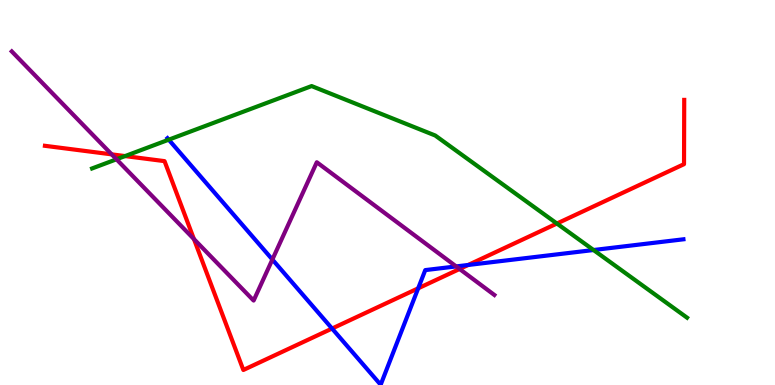[{'lines': ['blue', 'red'], 'intersections': [{'x': 4.28, 'y': 1.47}, {'x': 5.4, 'y': 2.51}, {'x': 6.04, 'y': 3.12}]}, {'lines': ['green', 'red'], 'intersections': [{'x': 1.61, 'y': 5.95}, {'x': 7.19, 'y': 4.19}]}, {'lines': ['purple', 'red'], 'intersections': [{'x': 1.44, 'y': 5.99}, {'x': 2.5, 'y': 3.79}, {'x': 5.93, 'y': 3.01}]}, {'lines': ['blue', 'green'], 'intersections': [{'x': 2.18, 'y': 6.37}, {'x': 7.66, 'y': 3.51}]}, {'lines': ['blue', 'purple'], 'intersections': [{'x': 3.51, 'y': 3.26}, {'x': 5.89, 'y': 3.08}]}, {'lines': ['green', 'purple'], 'intersections': [{'x': 1.5, 'y': 5.86}]}]